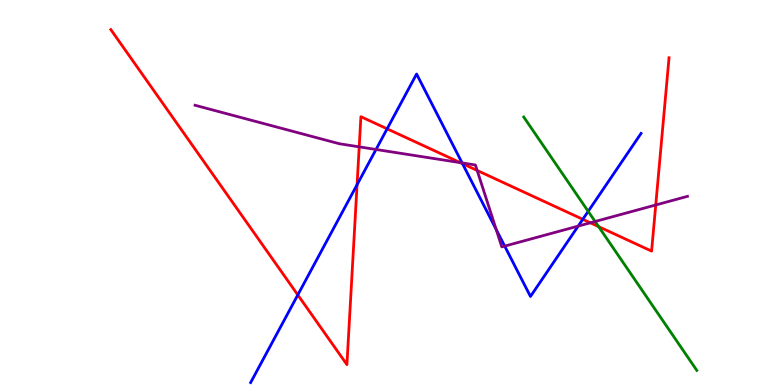[{'lines': ['blue', 'red'], 'intersections': [{'x': 3.84, 'y': 2.34}, {'x': 4.61, 'y': 5.2}, {'x': 5.0, 'y': 6.65}, {'x': 5.97, 'y': 5.75}, {'x': 7.52, 'y': 4.3}]}, {'lines': ['green', 'red'], 'intersections': [{'x': 7.72, 'y': 4.11}]}, {'lines': ['purple', 'red'], 'intersections': [{'x': 4.63, 'y': 6.19}, {'x': 5.94, 'y': 5.78}, {'x': 6.16, 'y': 5.57}, {'x': 7.62, 'y': 4.21}, {'x': 8.46, 'y': 4.68}]}, {'lines': ['blue', 'green'], 'intersections': [{'x': 7.59, 'y': 4.51}]}, {'lines': ['blue', 'purple'], 'intersections': [{'x': 4.85, 'y': 6.12}, {'x': 5.96, 'y': 5.77}, {'x': 6.4, 'y': 4.04}, {'x': 6.51, 'y': 3.61}, {'x': 7.46, 'y': 4.13}]}, {'lines': ['green', 'purple'], 'intersections': [{'x': 7.68, 'y': 4.25}]}]